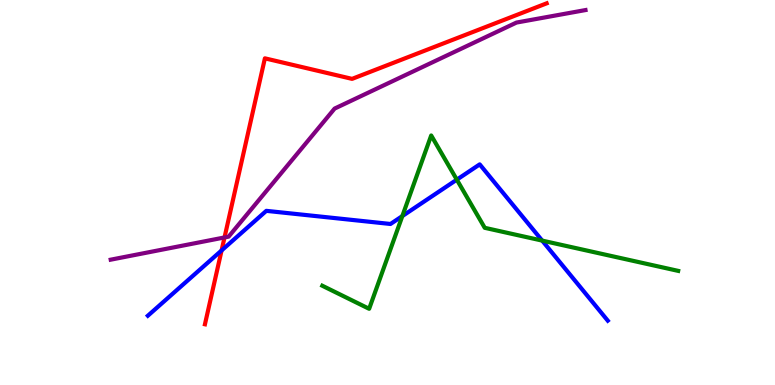[{'lines': ['blue', 'red'], 'intersections': [{'x': 2.86, 'y': 3.49}]}, {'lines': ['green', 'red'], 'intersections': []}, {'lines': ['purple', 'red'], 'intersections': [{'x': 2.9, 'y': 3.83}]}, {'lines': ['blue', 'green'], 'intersections': [{'x': 5.19, 'y': 4.39}, {'x': 5.89, 'y': 5.33}, {'x': 7.0, 'y': 3.75}]}, {'lines': ['blue', 'purple'], 'intersections': []}, {'lines': ['green', 'purple'], 'intersections': []}]